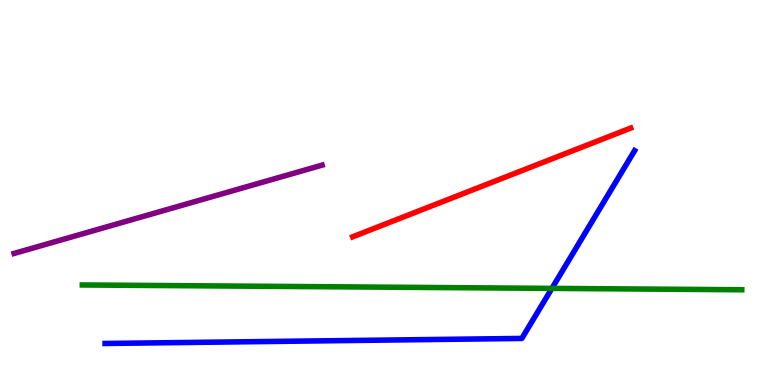[{'lines': ['blue', 'red'], 'intersections': []}, {'lines': ['green', 'red'], 'intersections': []}, {'lines': ['purple', 'red'], 'intersections': []}, {'lines': ['blue', 'green'], 'intersections': [{'x': 7.12, 'y': 2.51}]}, {'lines': ['blue', 'purple'], 'intersections': []}, {'lines': ['green', 'purple'], 'intersections': []}]